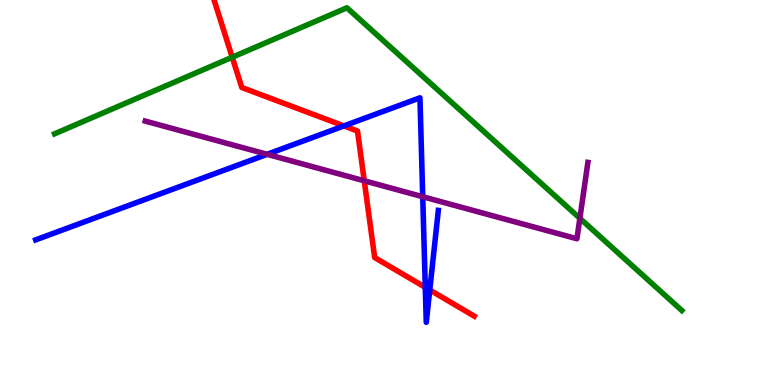[{'lines': ['blue', 'red'], 'intersections': [{'x': 4.44, 'y': 6.73}, {'x': 5.49, 'y': 2.54}, {'x': 5.55, 'y': 2.47}]}, {'lines': ['green', 'red'], 'intersections': [{'x': 3.0, 'y': 8.51}]}, {'lines': ['purple', 'red'], 'intersections': [{'x': 4.7, 'y': 5.3}]}, {'lines': ['blue', 'green'], 'intersections': []}, {'lines': ['blue', 'purple'], 'intersections': [{'x': 3.45, 'y': 5.99}, {'x': 5.45, 'y': 4.89}]}, {'lines': ['green', 'purple'], 'intersections': [{'x': 7.48, 'y': 4.33}]}]